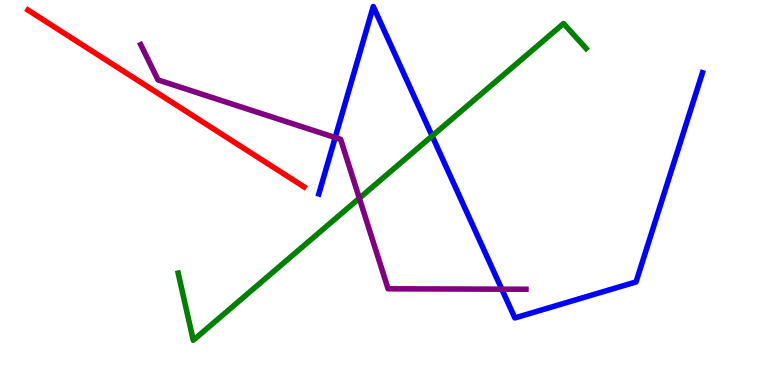[{'lines': ['blue', 'red'], 'intersections': []}, {'lines': ['green', 'red'], 'intersections': []}, {'lines': ['purple', 'red'], 'intersections': []}, {'lines': ['blue', 'green'], 'intersections': [{'x': 5.58, 'y': 6.47}]}, {'lines': ['blue', 'purple'], 'intersections': [{'x': 4.33, 'y': 6.43}, {'x': 6.47, 'y': 2.49}]}, {'lines': ['green', 'purple'], 'intersections': [{'x': 4.64, 'y': 4.85}]}]